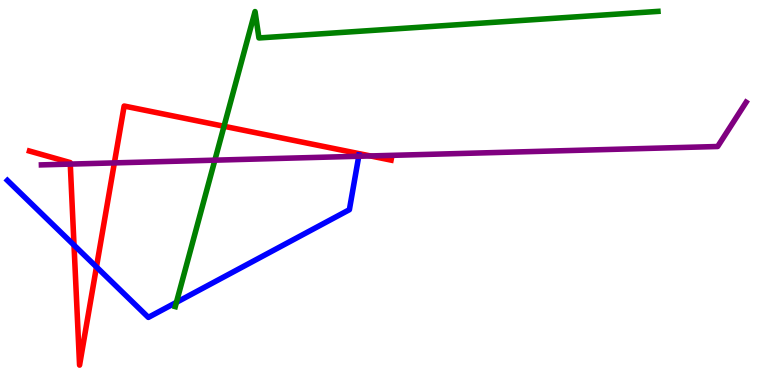[{'lines': ['blue', 'red'], 'intersections': [{'x': 0.955, 'y': 3.63}, {'x': 1.24, 'y': 3.07}]}, {'lines': ['green', 'red'], 'intersections': [{'x': 2.89, 'y': 6.72}]}, {'lines': ['purple', 'red'], 'intersections': [{'x': 0.907, 'y': 5.74}, {'x': 1.48, 'y': 5.77}, {'x': 4.78, 'y': 5.95}]}, {'lines': ['blue', 'green'], 'intersections': [{'x': 2.28, 'y': 2.15}]}, {'lines': ['blue', 'purple'], 'intersections': [{'x': 4.63, 'y': 5.94}]}, {'lines': ['green', 'purple'], 'intersections': [{'x': 2.77, 'y': 5.84}]}]